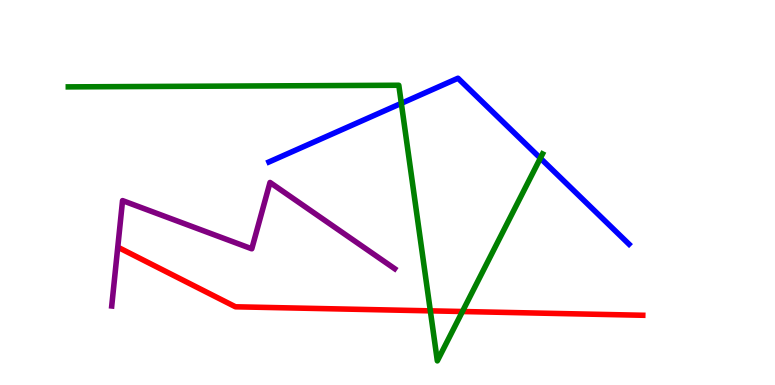[{'lines': ['blue', 'red'], 'intersections': []}, {'lines': ['green', 'red'], 'intersections': [{'x': 5.55, 'y': 1.93}, {'x': 5.97, 'y': 1.91}]}, {'lines': ['purple', 'red'], 'intersections': []}, {'lines': ['blue', 'green'], 'intersections': [{'x': 5.18, 'y': 7.32}, {'x': 6.97, 'y': 5.89}]}, {'lines': ['blue', 'purple'], 'intersections': []}, {'lines': ['green', 'purple'], 'intersections': []}]